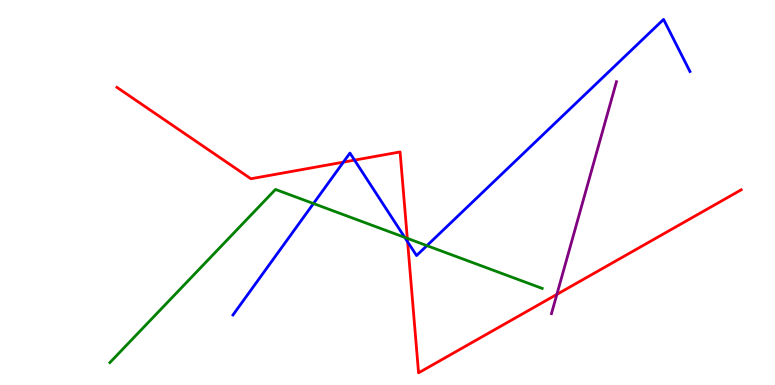[{'lines': ['blue', 'red'], 'intersections': [{'x': 4.43, 'y': 5.79}, {'x': 4.57, 'y': 5.84}, {'x': 5.26, 'y': 3.72}]}, {'lines': ['green', 'red'], 'intersections': [{'x': 5.26, 'y': 3.81}]}, {'lines': ['purple', 'red'], 'intersections': [{'x': 7.19, 'y': 2.35}]}, {'lines': ['blue', 'green'], 'intersections': [{'x': 4.04, 'y': 4.71}, {'x': 5.22, 'y': 3.83}, {'x': 5.51, 'y': 3.62}]}, {'lines': ['blue', 'purple'], 'intersections': []}, {'lines': ['green', 'purple'], 'intersections': []}]